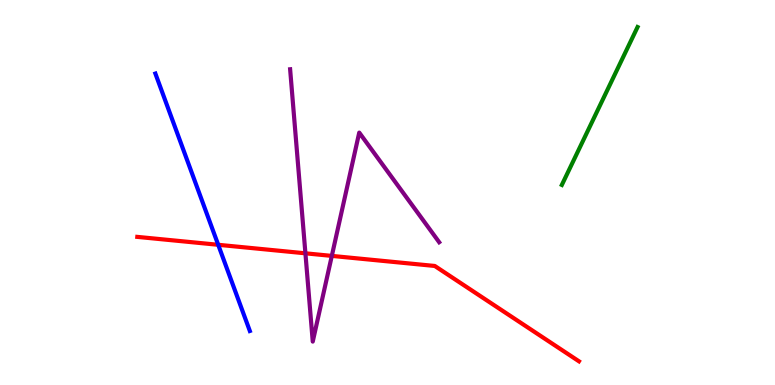[{'lines': ['blue', 'red'], 'intersections': [{'x': 2.82, 'y': 3.64}]}, {'lines': ['green', 'red'], 'intersections': []}, {'lines': ['purple', 'red'], 'intersections': [{'x': 3.94, 'y': 3.42}, {'x': 4.28, 'y': 3.35}]}, {'lines': ['blue', 'green'], 'intersections': []}, {'lines': ['blue', 'purple'], 'intersections': []}, {'lines': ['green', 'purple'], 'intersections': []}]